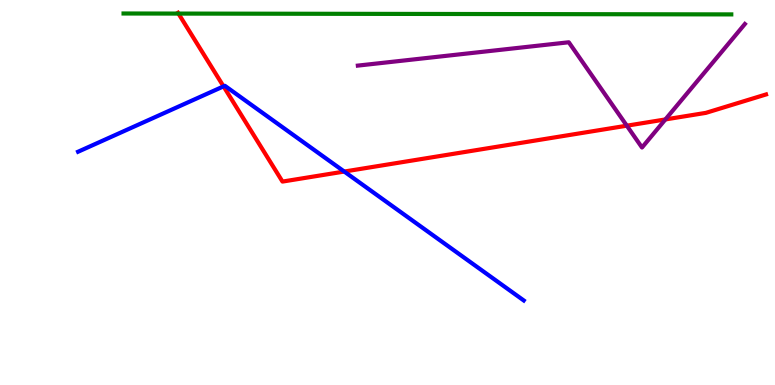[{'lines': ['blue', 'red'], 'intersections': [{'x': 2.88, 'y': 7.76}, {'x': 4.44, 'y': 5.54}]}, {'lines': ['green', 'red'], 'intersections': [{'x': 2.3, 'y': 9.65}]}, {'lines': ['purple', 'red'], 'intersections': [{'x': 8.09, 'y': 6.74}, {'x': 8.59, 'y': 6.9}]}, {'lines': ['blue', 'green'], 'intersections': []}, {'lines': ['blue', 'purple'], 'intersections': []}, {'lines': ['green', 'purple'], 'intersections': []}]